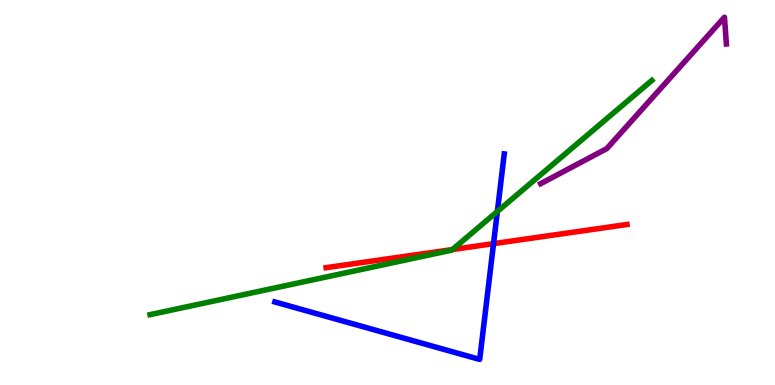[{'lines': ['blue', 'red'], 'intersections': [{'x': 6.37, 'y': 3.67}]}, {'lines': ['green', 'red'], 'intersections': [{'x': 5.84, 'y': 3.52}]}, {'lines': ['purple', 'red'], 'intersections': []}, {'lines': ['blue', 'green'], 'intersections': [{'x': 6.42, 'y': 4.51}]}, {'lines': ['blue', 'purple'], 'intersections': []}, {'lines': ['green', 'purple'], 'intersections': []}]